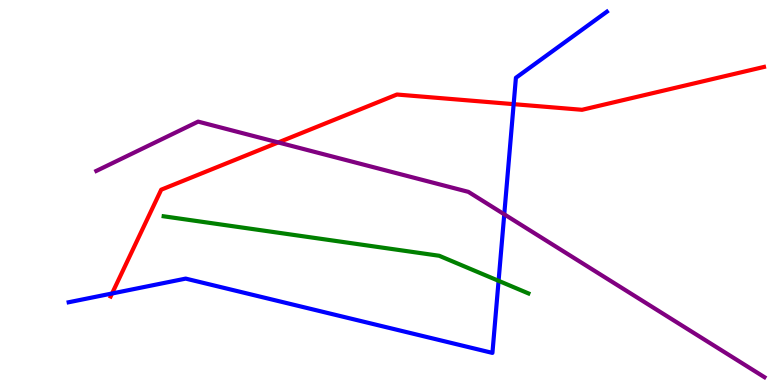[{'lines': ['blue', 'red'], 'intersections': [{'x': 1.45, 'y': 2.38}, {'x': 6.63, 'y': 7.29}]}, {'lines': ['green', 'red'], 'intersections': []}, {'lines': ['purple', 'red'], 'intersections': [{'x': 3.59, 'y': 6.3}]}, {'lines': ['blue', 'green'], 'intersections': [{'x': 6.43, 'y': 2.71}]}, {'lines': ['blue', 'purple'], 'intersections': [{'x': 6.51, 'y': 4.43}]}, {'lines': ['green', 'purple'], 'intersections': []}]